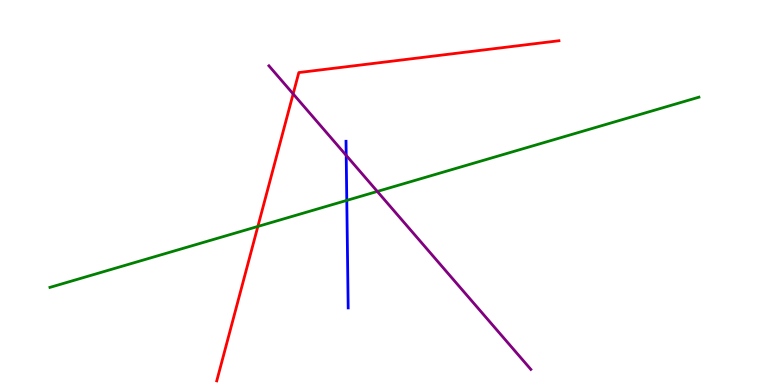[{'lines': ['blue', 'red'], 'intersections': []}, {'lines': ['green', 'red'], 'intersections': [{'x': 3.33, 'y': 4.12}]}, {'lines': ['purple', 'red'], 'intersections': [{'x': 3.78, 'y': 7.56}]}, {'lines': ['blue', 'green'], 'intersections': [{'x': 4.47, 'y': 4.8}]}, {'lines': ['blue', 'purple'], 'intersections': [{'x': 4.47, 'y': 5.96}]}, {'lines': ['green', 'purple'], 'intersections': [{'x': 4.87, 'y': 5.03}]}]